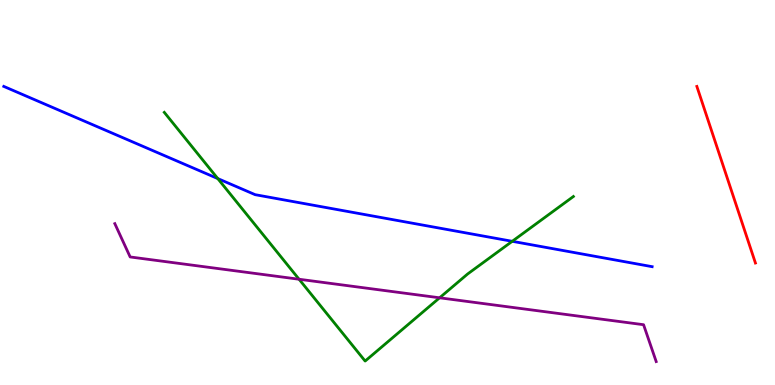[{'lines': ['blue', 'red'], 'intersections': []}, {'lines': ['green', 'red'], 'intersections': []}, {'lines': ['purple', 'red'], 'intersections': []}, {'lines': ['blue', 'green'], 'intersections': [{'x': 2.81, 'y': 5.36}, {'x': 6.61, 'y': 3.73}]}, {'lines': ['blue', 'purple'], 'intersections': []}, {'lines': ['green', 'purple'], 'intersections': [{'x': 3.86, 'y': 2.75}, {'x': 5.67, 'y': 2.27}]}]